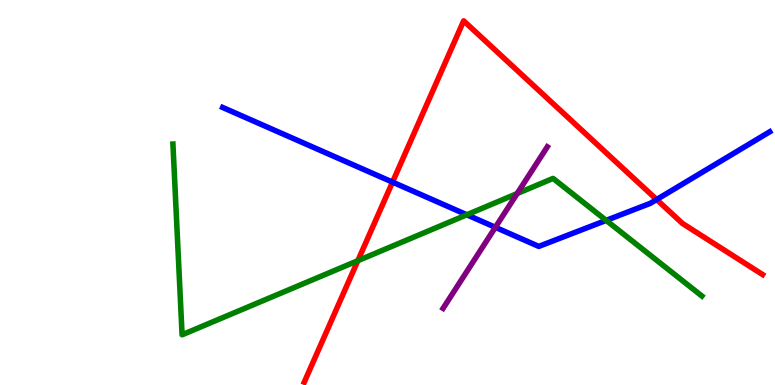[{'lines': ['blue', 'red'], 'intersections': [{'x': 5.06, 'y': 5.27}, {'x': 8.47, 'y': 4.82}]}, {'lines': ['green', 'red'], 'intersections': [{'x': 4.62, 'y': 3.23}]}, {'lines': ['purple', 'red'], 'intersections': []}, {'lines': ['blue', 'green'], 'intersections': [{'x': 6.02, 'y': 4.42}, {'x': 7.82, 'y': 4.28}]}, {'lines': ['blue', 'purple'], 'intersections': [{'x': 6.39, 'y': 4.1}]}, {'lines': ['green', 'purple'], 'intersections': [{'x': 6.67, 'y': 4.97}]}]